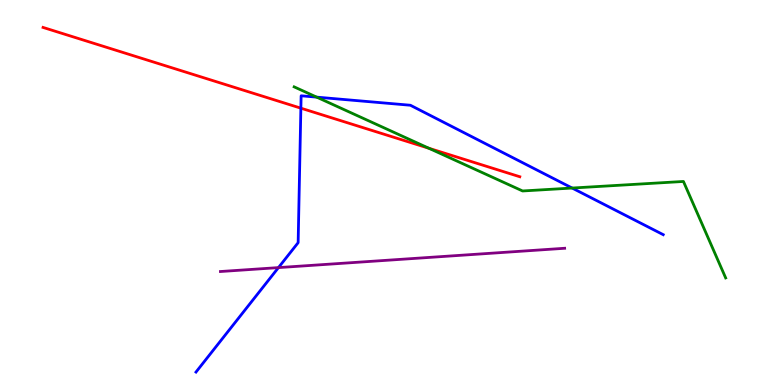[{'lines': ['blue', 'red'], 'intersections': [{'x': 3.88, 'y': 7.19}]}, {'lines': ['green', 'red'], 'intersections': [{'x': 5.53, 'y': 6.15}]}, {'lines': ['purple', 'red'], 'intersections': []}, {'lines': ['blue', 'green'], 'intersections': [{'x': 4.09, 'y': 7.48}, {'x': 7.38, 'y': 5.12}]}, {'lines': ['blue', 'purple'], 'intersections': [{'x': 3.59, 'y': 3.05}]}, {'lines': ['green', 'purple'], 'intersections': []}]